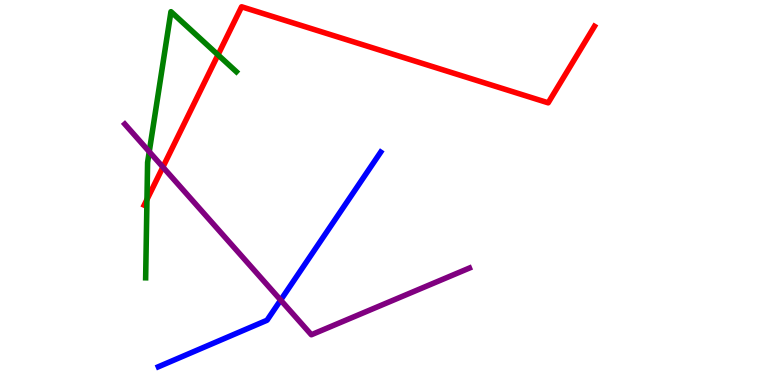[{'lines': ['blue', 'red'], 'intersections': []}, {'lines': ['green', 'red'], 'intersections': [{'x': 1.9, 'y': 4.82}, {'x': 2.81, 'y': 8.58}]}, {'lines': ['purple', 'red'], 'intersections': [{'x': 2.1, 'y': 5.66}]}, {'lines': ['blue', 'green'], 'intersections': []}, {'lines': ['blue', 'purple'], 'intersections': [{'x': 3.62, 'y': 2.21}]}, {'lines': ['green', 'purple'], 'intersections': [{'x': 1.93, 'y': 6.06}]}]